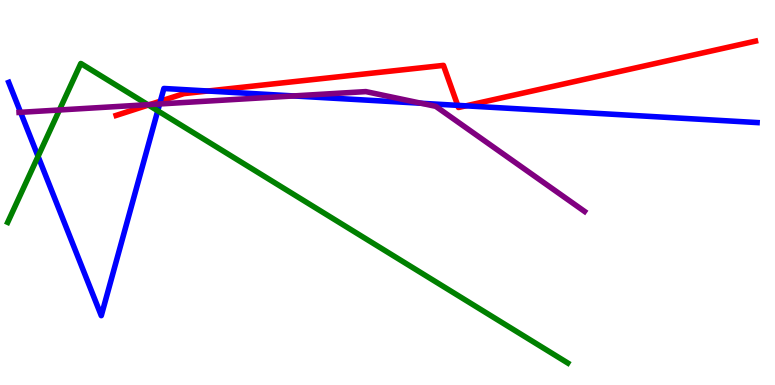[{'lines': ['blue', 'red'], 'intersections': [{'x': 2.07, 'y': 7.37}, {'x': 2.68, 'y': 7.64}, {'x': 5.91, 'y': 7.26}, {'x': 6.01, 'y': 7.25}]}, {'lines': ['green', 'red'], 'intersections': [{'x': 1.91, 'y': 7.27}]}, {'lines': ['purple', 'red'], 'intersections': [{'x': 1.93, 'y': 7.28}]}, {'lines': ['blue', 'green'], 'intersections': [{'x': 0.491, 'y': 5.94}, {'x': 2.04, 'y': 7.12}]}, {'lines': ['blue', 'purple'], 'intersections': [{'x': 0.266, 'y': 7.08}, {'x': 2.06, 'y': 7.3}, {'x': 3.79, 'y': 7.51}, {'x': 5.43, 'y': 7.32}]}, {'lines': ['green', 'purple'], 'intersections': [{'x': 0.767, 'y': 7.14}, {'x': 1.91, 'y': 7.28}]}]